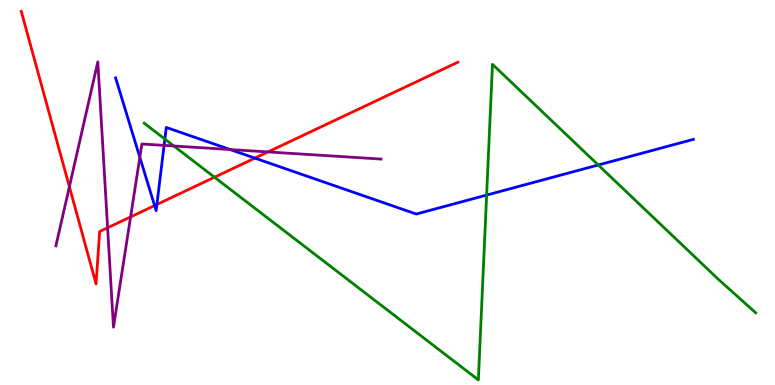[{'lines': ['blue', 'red'], 'intersections': [{'x': 1.99, 'y': 4.66}, {'x': 2.02, 'y': 4.69}, {'x': 3.29, 'y': 5.89}]}, {'lines': ['green', 'red'], 'intersections': [{'x': 2.77, 'y': 5.4}]}, {'lines': ['purple', 'red'], 'intersections': [{'x': 0.895, 'y': 5.15}, {'x': 1.39, 'y': 4.08}, {'x': 1.69, 'y': 4.37}, {'x': 3.46, 'y': 6.05}]}, {'lines': ['blue', 'green'], 'intersections': [{'x': 2.13, 'y': 6.39}, {'x': 6.28, 'y': 4.93}, {'x': 7.72, 'y': 5.71}]}, {'lines': ['blue', 'purple'], 'intersections': [{'x': 1.8, 'y': 5.91}, {'x': 2.12, 'y': 6.22}, {'x': 2.97, 'y': 6.12}]}, {'lines': ['green', 'purple'], 'intersections': [{'x': 2.24, 'y': 6.21}]}]